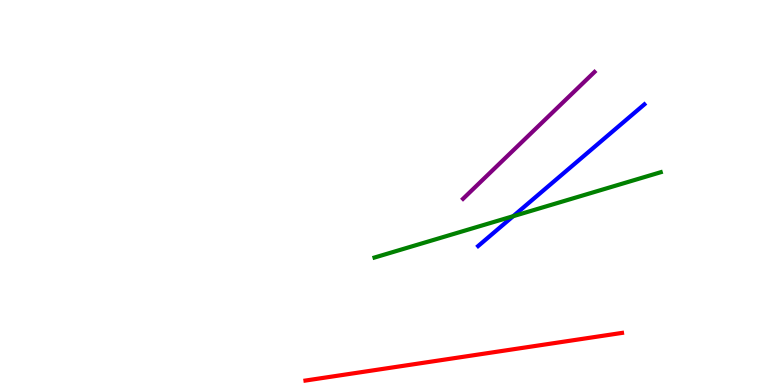[{'lines': ['blue', 'red'], 'intersections': []}, {'lines': ['green', 'red'], 'intersections': []}, {'lines': ['purple', 'red'], 'intersections': []}, {'lines': ['blue', 'green'], 'intersections': [{'x': 6.62, 'y': 4.38}]}, {'lines': ['blue', 'purple'], 'intersections': []}, {'lines': ['green', 'purple'], 'intersections': []}]